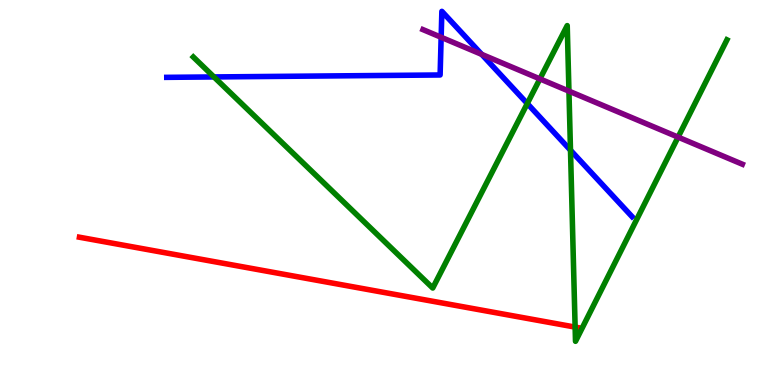[{'lines': ['blue', 'red'], 'intersections': []}, {'lines': ['green', 'red'], 'intersections': [{'x': 7.42, 'y': 1.5}]}, {'lines': ['purple', 'red'], 'intersections': []}, {'lines': ['blue', 'green'], 'intersections': [{'x': 2.76, 'y': 8.0}, {'x': 6.8, 'y': 7.31}, {'x': 7.36, 'y': 6.1}]}, {'lines': ['blue', 'purple'], 'intersections': [{'x': 5.69, 'y': 9.03}, {'x': 6.22, 'y': 8.59}]}, {'lines': ['green', 'purple'], 'intersections': [{'x': 6.97, 'y': 7.95}, {'x': 7.34, 'y': 7.63}, {'x': 8.75, 'y': 6.44}]}]